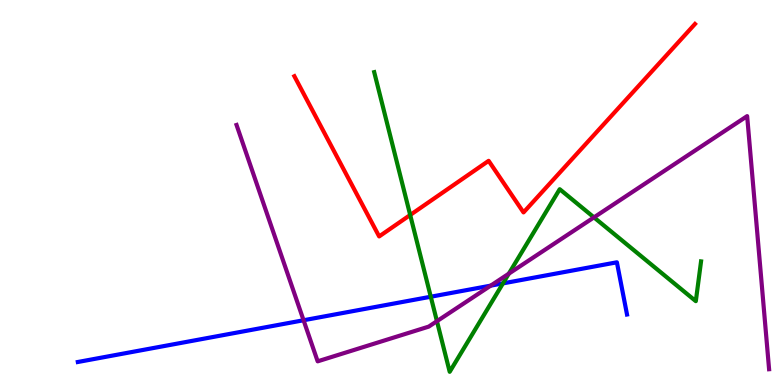[{'lines': ['blue', 'red'], 'intersections': []}, {'lines': ['green', 'red'], 'intersections': [{'x': 5.29, 'y': 4.42}]}, {'lines': ['purple', 'red'], 'intersections': []}, {'lines': ['blue', 'green'], 'intersections': [{'x': 5.56, 'y': 2.29}, {'x': 6.49, 'y': 2.64}]}, {'lines': ['blue', 'purple'], 'intersections': [{'x': 3.92, 'y': 1.68}, {'x': 6.33, 'y': 2.58}]}, {'lines': ['green', 'purple'], 'intersections': [{'x': 5.64, 'y': 1.66}, {'x': 6.57, 'y': 2.89}, {'x': 7.66, 'y': 4.35}]}]